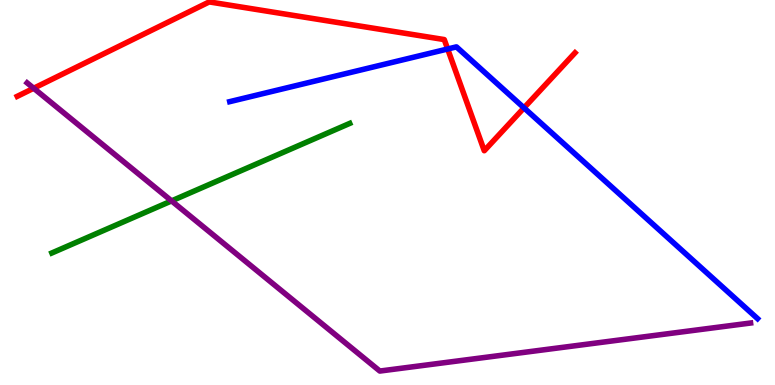[{'lines': ['blue', 'red'], 'intersections': [{'x': 5.78, 'y': 8.73}, {'x': 6.76, 'y': 7.2}]}, {'lines': ['green', 'red'], 'intersections': []}, {'lines': ['purple', 'red'], 'intersections': [{'x': 0.435, 'y': 7.71}]}, {'lines': ['blue', 'green'], 'intersections': []}, {'lines': ['blue', 'purple'], 'intersections': []}, {'lines': ['green', 'purple'], 'intersections': [{'x': 2.21, 'y': 4.78}]}]